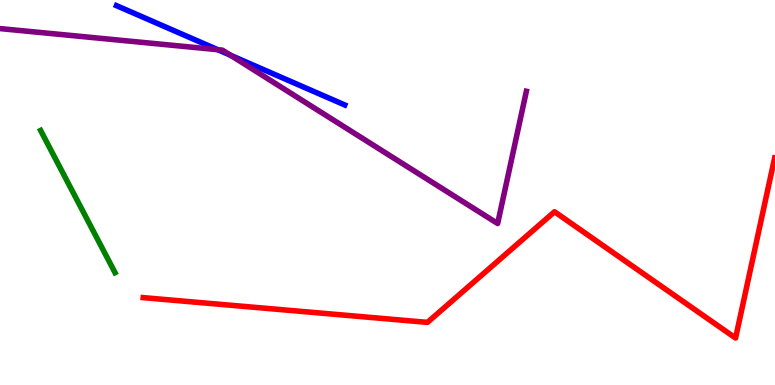[{'lines': ['blue', 'red'], 'intersections': []}, {'lines': ['green', 'red'], 'intersections': []}, {'lines': ['purple', 'red'], 'intersections': []}, {'lines': ['blue', 'green'], 'intersections': []}, {'lines': ['blue', 'purple'], 'intersections': [{'x': 2.81, 'y': 8.71}, {'x': 2.97, 'y': 8.57}]}, {'lines': ['green', 'purple'], 'intersections': []}]